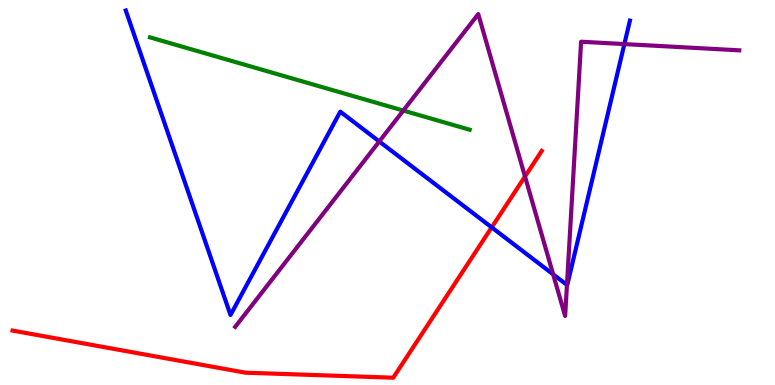[{'lines': ['blue', 'red'], 'intersections': [{'x': 6.34, 'y': 4.09}]}, {'lines': ['green', 'red'], 'intersections': []}, {'lines': ['purple', 'red'], 'intersections': [{'x': 6.77, 'y': 5.42}]}, {'lines': ['blue', 'green'], 'intersections': []}, {'lines': ['blue', 'purple'], 'intersections': [{'x': 4.89, 'y': 6.33}, {'x': 7.14, 'y': 2.87}, {'x': 7.32, 'y': 2.6}, {'x': 8.06, 'y': 8.85}]}, {'lines': ['green', 'purple'], 'intersections': [{'x': 5.2, 'y': 7.13}]}]